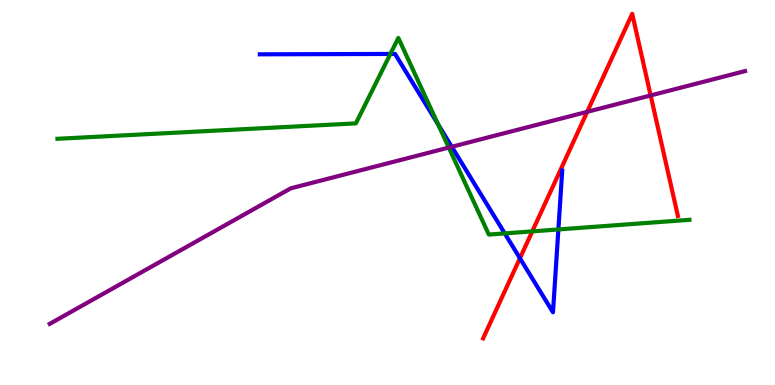[{'lines': ['blue', 'red'], 'intersections': [{'x': 6.71, 'y': 3.29}]}, {'lines': ['green', 'red'], 'intersections': [{'x': 6.87, 'y': 3.99}]}, {'lines': ['purple', 'red'], 'intersections': [{'x': 7.58, 'y': 7.1}, {'x': 8.4, 'y': 7.52}]}, {'lines': ['blue', 'green'], 'intersections': [{'x': 5.04, 'y': 8.6}, {'x': 5.65, 'y': 6.77}, {'x': 6.51, 'y': 3.94}, {'x': 7.2, 'y': 4.04}]}, {'lines': ['blue', 'purple'], 'intersections': [{'x': 5.83, 'y': 6.19}]}, {'lines': ['green', 'purple'], 'intersections': [{'x': 5.79, 'y': 6.17}]}]